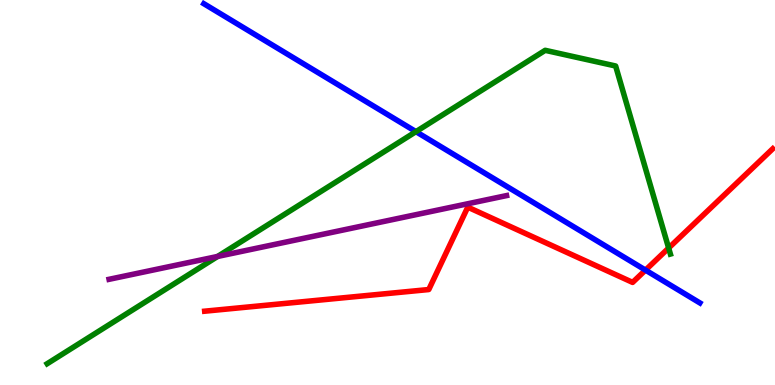[{'lines': ['blue', 'red'], 'intersections': [{'x': 8.33, 'y': 2.98}]}, {'lines': ['green', 'red'], 'intersections': [{'x': 8.63, 'y': 3.56}]}, {'lines': ['purple', 'red'], 'intersections': []}, {'lines': ['blue', 'green'], 'intersections': [{'x': 5.37, 'y': 6.58}]}, {'lines': ['blue', 'purple'], 'intersections': []}, {'lines': ['green', 'purple'], 'intersections': [{'x': 2.81, 'y': 3.34}]}]